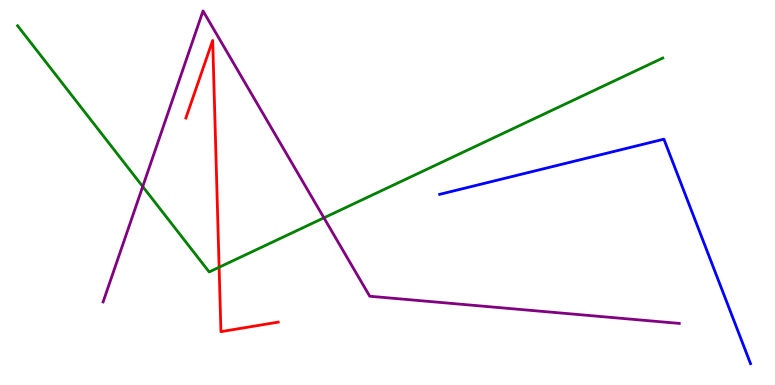[{'lines': ['blue', 'red'], 'intersections': []}, {'lines': ['green', 'red'], 'intersections': [{'x': 2.83, 'y': 3.06}]}, {'lines': ['purple', 'red'], 'intersections': []}, {'lines': ['blue', 'green'], 'intersections': []}, {'lines': ['blue', 'purple'], 'intersections': []}, {'lines': ['green', 'purple'], 'intersections': [{'x': 1.84, 'y': 5.15}, {'x': 4.18, 'y': 4.34}]}]